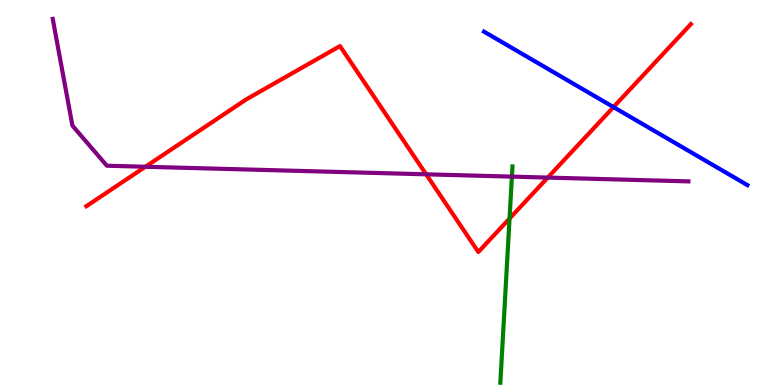[{'lines': ['blue', 'red'], 'intersections': [{'x': 7.92, 'y': 7.22}]}, {'lines': ['green', 'red'], 'intersections': [{'x': 6.57, 'y': 4.32}]}, {'lines': ['purple', 'red'], 'intersections': [{'x': 1.88, 'y': 5.67}, {'x': 5.5, 'y': 5.47}, {'x': 7.07, 'y': 5.39}]}, {'lines': ['blue', 'green'], 'intersections': []}, {'lines': ['blue', 'purple'], 'intersections': []}, {'lines': ['green', 'purple'], 'intersections': [{'x': 6.61, 'y': 5.41}]}]